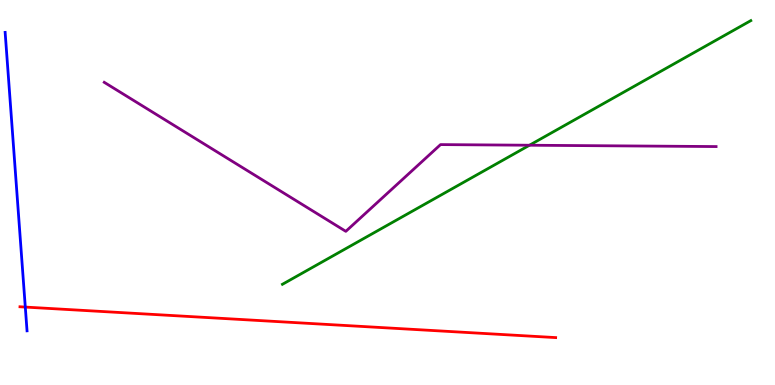[{'lines': ['blue', 'red'], 'intersections': [{'x': 0.326, 'y': 2.02}]}, {'lines': ['green', 'red'], 'intersections': []}, {'lines': ['purple', 'red'], 'intersections': []}, {'lines': ['blue', 'green'], 'intersections': []}, {'lines': ['blue', 'purple'], 'intersections': []}, {'lines': ['green', 'purple'], 'intersections': [{'x': 6.83, 'y': 6.23}]}]